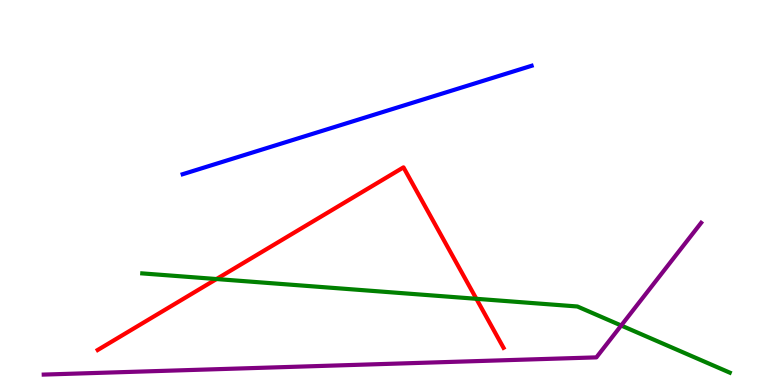[{'lines': ['blue', 'red'], 'intersections': []}, {'lines': ['green', 'red'], 'intersections': [{'x': 2.79, 'y': 2.75}, {'x': 6.15, 'y': 2.24}]}, {'lines': ['purple', 'red'], 'intersections': []}, {'lines': ['blue', 'green'], 'intersections': []}, {'lines': ['blue', 'purple'], 'intersections': []}, {'lines': ['green', 'purple'], 'intersections': [{'x': 8.02, 'y': 1.55}]}]